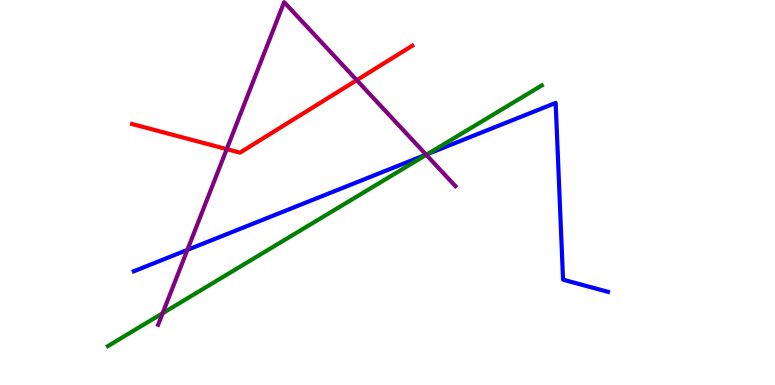[{'lines': ['blue', 'red'], 'intersections': []}, {'lines': ['green', 'red'], 'intersections': []}, {'lines': ['purple', 'red'], 'intersections': [{'x': 2.93, 'y': 6.13}, {'x': 4.6, 'y': 7.92}]}, {'lines': ['blue', 'green'], 'intersections': [{'x': 5.52, 'y': 6.0}]}, {'lines': ['blue', 'purple'], 'intersections': [{'x': 2.42, 'y': 3.51}, {'x': 5.5, 'y': 5.98}]}, {'lines': ['green', 'purple'], 'intersections': [{'x': 2.1, 'y': 1.86}, {'x': 5.5, 'y': 5.98}]}]